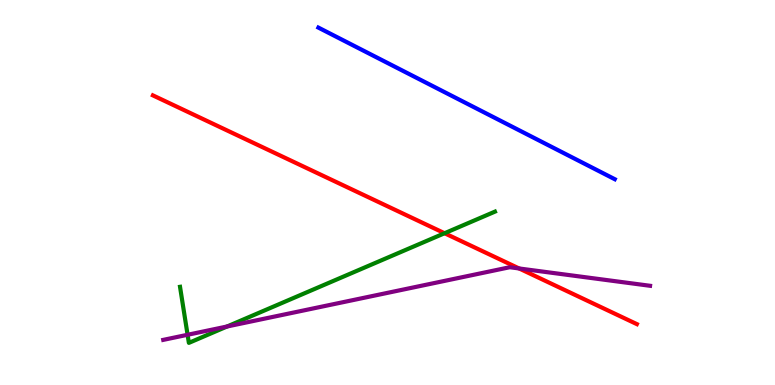[{'lines': ['blue', 'red'], 'intersections': []}, {'lines': ['green', 'red'], 'intersections': [{'x': 5.74, 'y': 3.94}]}, {'lines': ['purple', 'red'], 'intersections': [{'x': 6.7, 'y': 3.03}]}, {'lines': ['blue', 'green'], 'intersections': []}, {'lines': ['blue', 'purple'], 'intersections': []}, {'lines': ['green', 'purple'], 'intersections': [{'x': 2.42, 'y': 1.3}, {'x': 2.93, 'y': 1.52}]}]